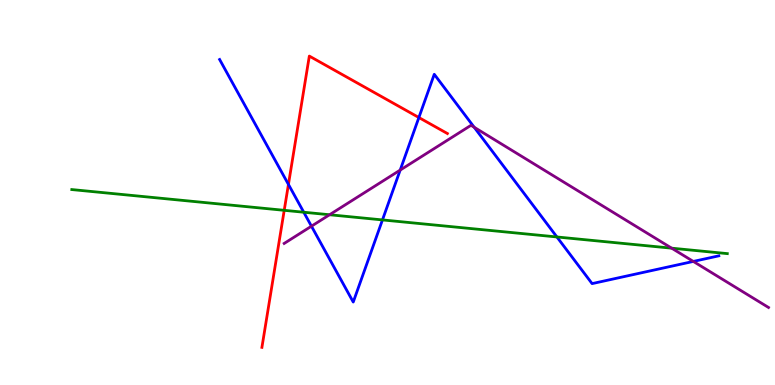[{'lines': ['blue', 'red'], 'intersections': [{'x': 3.72, 'y': 5.21}, {'x': 5.4, 'y': 6.95}]}, {'lines': ['green', 'red'], 'intersections': [{'x': 3.67, 'y': 4.54}]}, {'lines': ['purple', 'red'], 'intersections': []}, {'lines': ['blue', 'green'], 'intersections': [{'x': 3.92, 'y': 4.49}, {'x': 4.93, 'y': 4.29}, {'x': 7.19, 'y': 3.85}]}, {'lines': ['blue', 'purple'], 'intersections': [{'x': 4.02, 'y': 4.12}, {'x': 5.16, 'y': 5.58}, {'x': 6.12, 'y': 6.69}, {'x': 8.95, 'y': 3.21}]}, {'lines': ['green', 'purple'], 'intersections': [{'x': 4.25, 'y': 4.42}, {'x': 8.67, 'y': 3.55}]}]